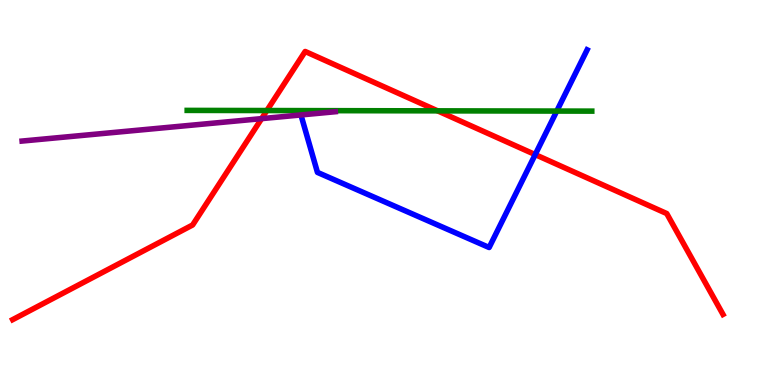[{'lines': ['blue', 'red'], 'intersections': [{'x': 6.91, 'y': 5.98}]}, {'lines': ['green', 'red'], 'intersections': [{'x': 3.44, 'y': 7.13}, {'x': 5.65, 'y': 7.12}]}, {'lines': ['purple', 'red'], 'intersections': [{'x': 3.38, 'y': 6.92}]}, {'lines': ['blue', 'green'], 'intersections': [{'x': 7.18, 'y': 7.12}]}, {'lines': ['blue', 'purple'], 'intersections': []}, {'lines': ['green', 'purple'], 'intersections': []}]